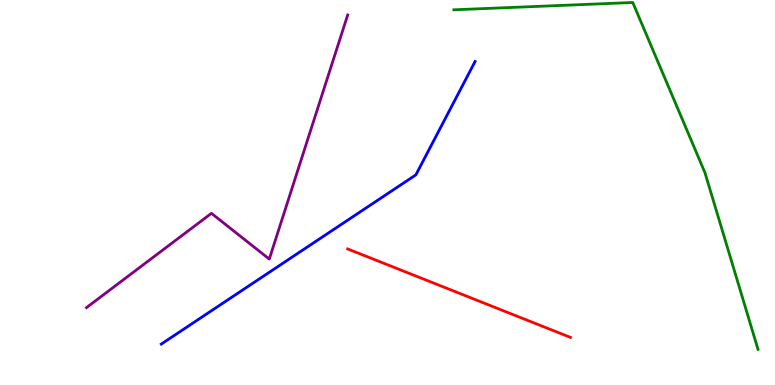[{'lines': ['blue', 'red'], 'intersections': []}, {'lines': ['green', 'red'], 'intersections': []}, {'lines': ['purple', 'red'], 'intersections': []}, {'lines': ['blue', 'green'], 'intersections': []}, {'lines': ['blue', 'purple'], 'intersections': []}, {'lines': ['green', 'purple'], 'intersections': []}]